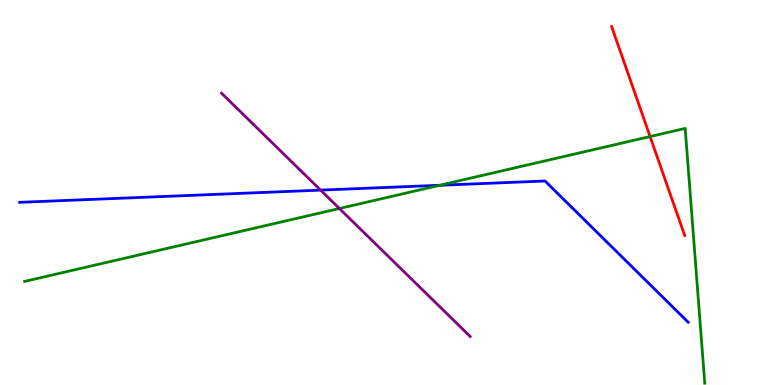[{'lines': ['blue', 'red'], 'intersections': []}, {'lines': ['green', 'red'], 'intersections': [{'x': 8.39, 'y': 6.45}]}, {'lines': ['purple', 'red'], 'intersections': []}, {'lines': ['blue', 'green'], 'intersections': [{'x': 5.67, 'y': 5.19}]}, {'lines': ['blue', 'purple'], 'intersections': [{'x': 4.14, 'y': 5.06}]}, {'lines': ['green', 'purple'], 'intersections': [{'x': 4.38, 'y': 4.58}]}]